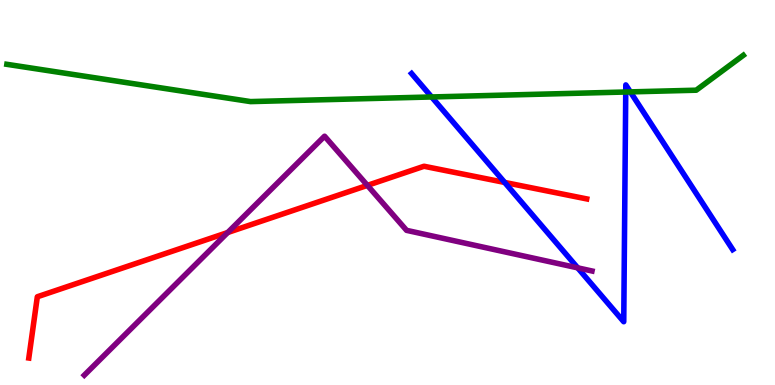[{'lines': ['blue', 'red'], 'intersections': [{'x': 6.51, 'y': 5.26}]}, {'lines': ['green', 'red'], 'intersections': []}, {'lines': ['purple', 'red'], 'intersections': [{'x': 2.94, 'y': 3.96}, {'x': 4.74, 'y': 5.19}]}, {'lines': ['blue', 'green'], 'intersections': [{'x': 5.57, 'y': 7.48}, {'x': 8.07, 'y': 7.61}, {'x': 8.13, 'y': 7.61}]}, {'lines': ['blue', 'purple'], 'intersections': [{'x': 7.45, 'y': 3.04}]}, {'lines': ['green', 'purple'], 'intersections': []}]